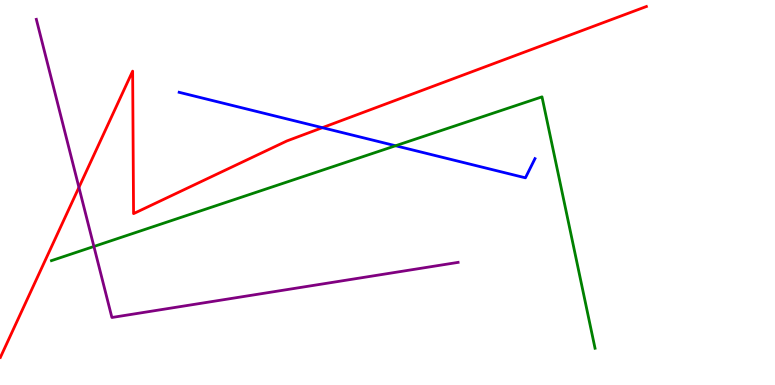[{'lines': ['blue', 'red'], 'intersections': [{'x': 4.16, 'y': 6.68}]}, {'lines': ['green', 'red'], 'intersections': []}, {'lines': ['purple', 'red'], 'intersections': [{'x': 1.02, 'y': 5.13}]}, {'lines': ['blue', 'green'], 'intersections': [{'x': 5.1, 'y': 6.21}]}, {'lines': ['blue', 'purple'], 'intersections': []}, {'lines': ['green', 'purple'], 'intersections': [{'x': 1.21, 'y': 3.6}]}]